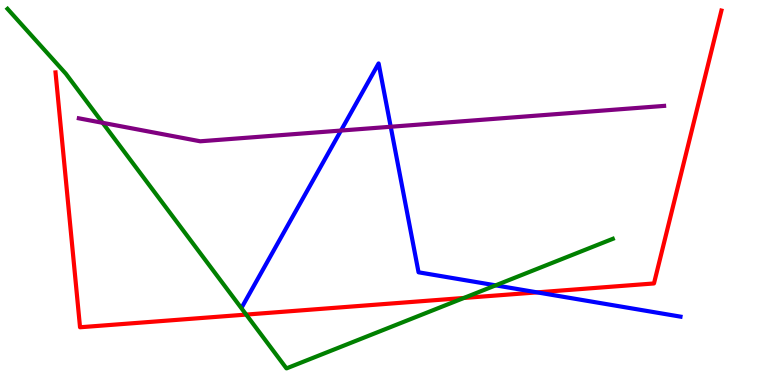[{'lines': ['blue', 'red'], 'intersections': [{'x': 6.93, 'y': 2.41}]}, {'lines': ['green', 'red'], 'intersections': [{'x': 3.18, 'y': 1.83}, {'x': 5.99, 'y': 2.26}]}, {'lines': ['purple', 'red'], 'intersections': []}, {'lines': ['blue', 'green'], 'intersections': [{'x': 6.4, 'y': 2.59}]}, {'lines': ['blue', 'purple'], 'intersections': [{'x': 4.4, 'y': 6.61}, {'x': 5.04, 'y': 6.71}]}, {'lines': ['green', 'purple'], 'intersections': [{'x': 1.32, 'y': 6.81}]}]